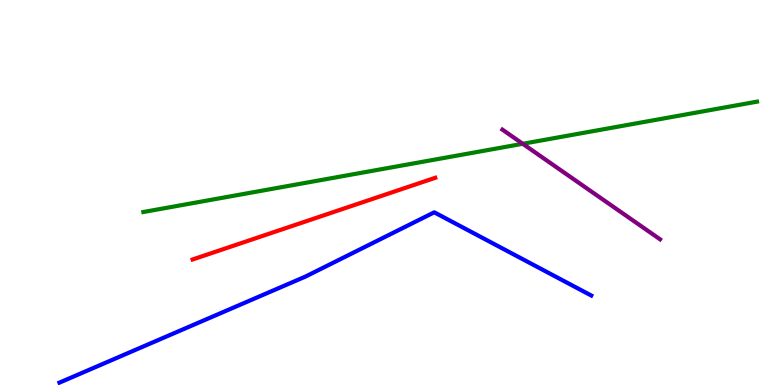[{'lines': ['blue', 'red'], 'intersections': []}, {'lines': ['green', 'red'], 'intersections': []}, {'lines': ['purple', 'red'], 'intersections': []}, {'lines': ['blue', 'green'], 'intersections': []}, {'lines': ['blue', 'purple'], 'intersections': []}, {'lines': ['green', 'purple'], 'intersections': [{'x': 6.75, 'y': 6.27}]}]